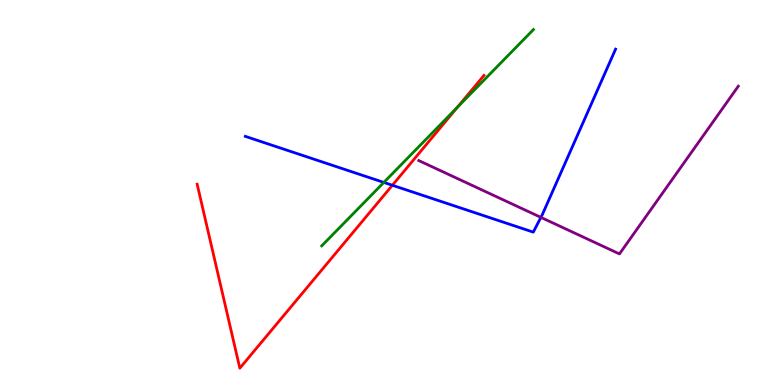[{'lines': ['blue', 'red'], 'intersections': [{'x': 5.06, 'y': 5.19}]}, {'lines': ['green', 'red'], 'intersections': [{'x': 5.9, 'y': 7.22}]}, {'lines': ['purple', 'red'], 'intersections': []}, {'lines': ['blue', 'green'], 'intersections': [{'x': 4.95, 'y': 5.26}]}, {'lines': ['blue', 'purple'], 'intersections': [{'x': 6.98, 'y': 4.35}]}, {'lines': ['green', 'purple'], 'intersections': []}]